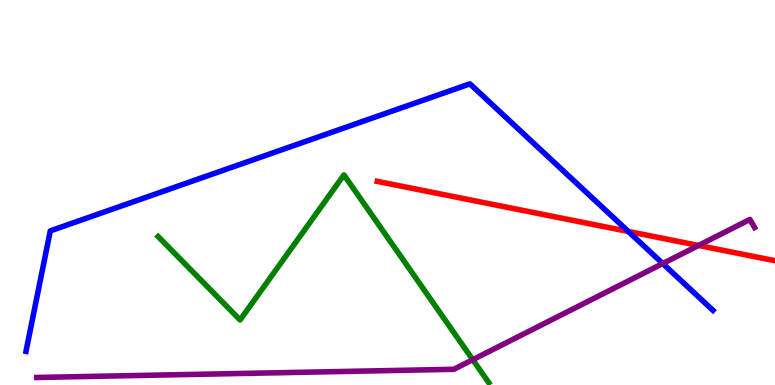[{'lines': ['blue', 'red'], 'intersections': [{'x': 8.11, 'y': 3.99}]}, {'lines': ['green', 'red'], 'intersections': []}, {'lines': ['purple', 'red'], 'intersections': [{'x': 9.01, 'y': 3.62}]}, {'lines': ['blue', 'green'], 'intersections': []}, {'lines': ['blue', 'purple'], 'intersections': [{'x': 8.55, 'y': 3.15}]}, {'lines': ['green', 'purple'], 'intersections': [{'x': 6.1, 'y': 0.657}]}]